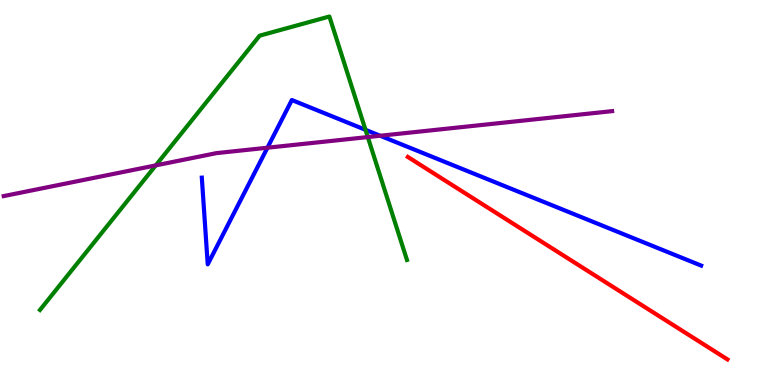[{'lines': ['blue', 'red'], 'intersections': []}, {'lines': ['green', 'red'], 'intersections': []}, {'lines': ['purple', 'red'], 'intersections': []}, {'lines': ['blue', 'green'], 'intersections': [{'x': 4.72, 'y': 6.63}]}, {'lines': ['blue', 'purple'], 'intersections': [{'x': 3.45, 'y': 6.16}, {'x': 4.91, 'y': 6.47}]}, {'lines': ['green', 'purple'], 'intersections': [{'x': 2.01, 'y': 5.7}, {'x': 4.75, 'y': 6.44}]}]